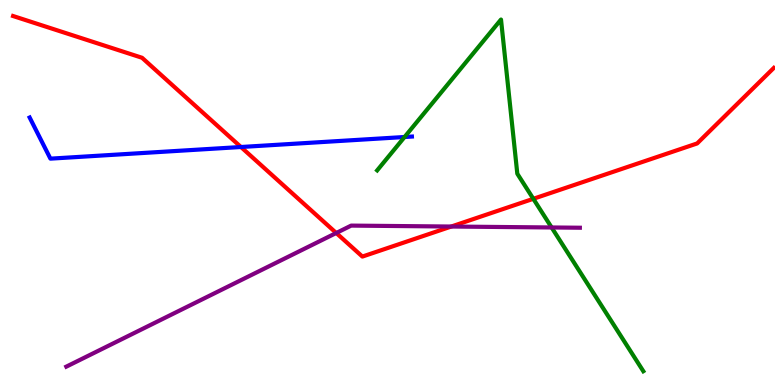[{'lines': ['blue', 'red'], 'intersections': [{'x': 3.11, 'y': 6.18}]}, {'lines': ['green', 'red'], 'intersections': [{'x': 6.88, 'y': 4.84}]}, {'lines': ['purple', 'red'], 'intersections': [{'x': 4.34, 'y': 3.95}, {'x': 5.82, 'y': 4.12}]}, {'lines': ['blue', 'green'], 'intersections': [{'x': 5.22, 'y': 6.44}]}, {'lines': ['blue', 'purple'], 'intersections': []}, {'lines': ['green', 'purple'], 'intersections': [{'x': 7.12, 'y': 4.09}]}]